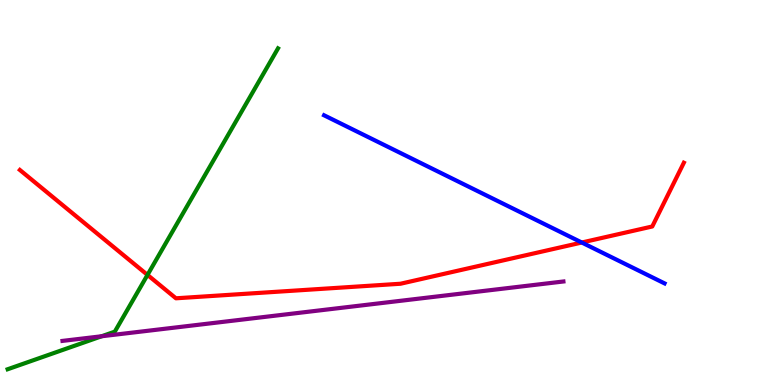[{'lines': ['blue', 'red'], 'intersections': [{'x': 7.51, 'y': 3.7}]}, {'lines': ['green', 'red'], 'intersections': [{'x': 1.9, 'y': 2.86}]}, {'lines': ['purple', 'red'], 'intersections': []}, {'lines': ['blue', 'green'], 'intersections': []}, {'lines': ['blue', 'purple'], 'intersections': []}, {'lines': ['green', 'purple'], 'intersections': [{'x': 1.31, 'y': 1.27}]}]